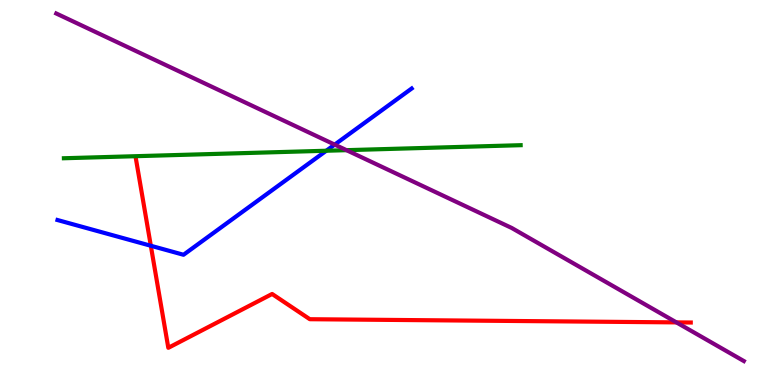[{'lines': ['blue', 'red'], 'intersections': [{'x': 1.95, 'y': 3.62}]}, {'lines': ['green', 'red'], 'intersections': []}, {'lines': ['purple', 'red'], 'intersections': [{'x': 8.73, 'y': 1.63}]}, {'lines': ['blue', 'green'], 'intersections': [{'x': 4.21, 'y': 6.08}]}, {'lines': ['blue', 'purple'], 'intersections': [{'x': 4.32, 'y': 6.24}]}, {'lines': ['green', 'purple'], 'intersections': [{'x': 4.47, 'y': 6.1}]}]